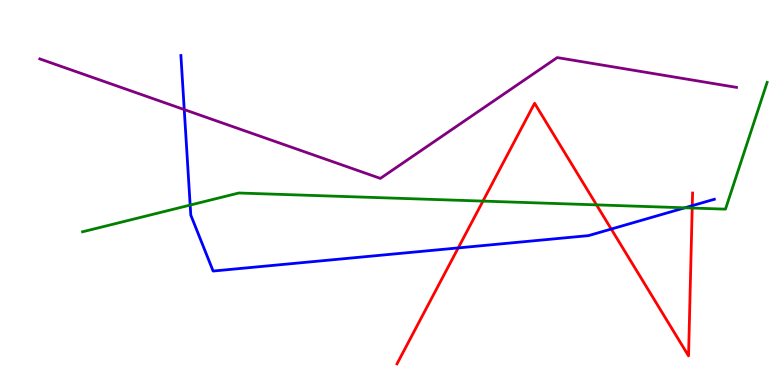[{'lines': ['blue', 'red'], 'intersections': [{'x': 5.91, 'y': 3.56}, {'x': 7.89, 'y': 4.05}, {'x': 8.93, 'y': 4.66}]}, {'lines': ['green', 'red'], 'intersections': [{'x': 6.23, 'y': 4.78}, {'x': 7.7, 'y': 4.68}, {'x': 8.93, 'y': 4.6}]}, {'lines': ['purple', 'red'], 'intersections': []}, {'lines': ['blue', 'green'], 'intersections': [{'x': 2.45, 'y': 4.67}, {'x': 8.84, 'y': 4.6}]}, {'lines': ['blue', 'purple'], 'intersections': [{'x': 2.38, 'y': 7.15}]}, {'lines': ['green', 'purple'], 'intersections': []}]